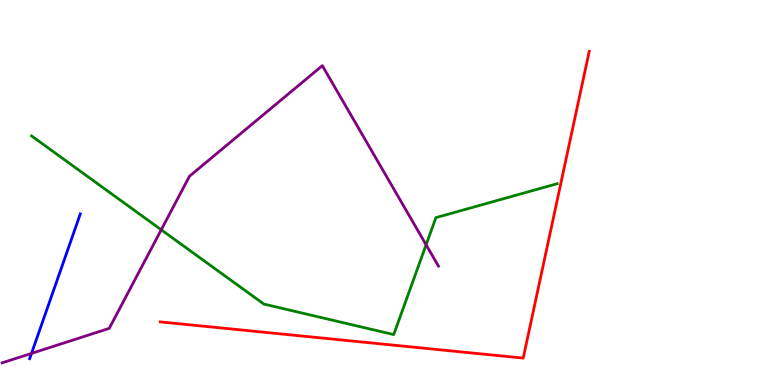[{'lines': ['blue', 'red'], 'intersections': []}, {'lines': ['green', 'red'], 'intersections': []}, {'lines': ['purple', 'red'], 'intersections': []}, {'lines': ['blue', 'green'], 'intersections': []}, {'lines': ['blue', 'purple'], 'intersections': [{'x': 0.407, 'y': 0.821}]}, {'lines': ['green', 'purple'], 'intersections': [{'x': 2.08, 'y': 4.03}, {'x': 5.5, 'y': 3.64}]}]